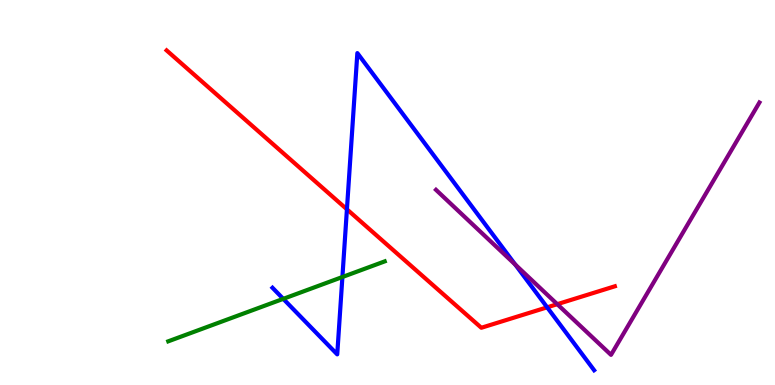[{'lines': ['blue', 'red'], 'intersections': [{'x': 4.48, 'y': 4.56}, {'x': 7.06, 'y': 2.02}]}, {'lines': ['green', 'red'], 'intersections': []}, {'lines': ['purple', 'red'], 'intersections': [{'x': 7.19, 'y': 2.1}]}, {'lines': ['blue', 'green'], 'intersections': [{'x': 3.65, 'y': 2.24}, {'x': 4.42, 'y': 2.8}]}, {'lines': ['blue', 'purple'], 'intersections': [{'x': 6.65, 'y': 3.13}]}, {'lines': ['green', 'purple'], 'intersections': []}]